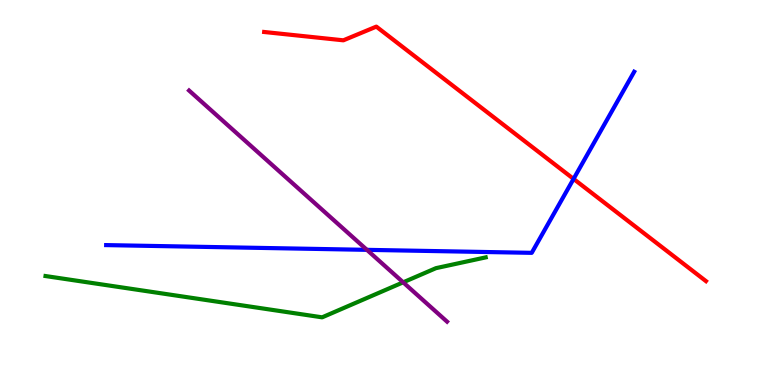[{'lines': ['blue', 'red'], 'intersections': [{'x': 7.4, 'y': 5.35}]}, {'lines': ['green', 'red'], 'intersections': []}, {'lines': ['purple', 'red'], 'intersections': []}, {'lines': ['blue', 'green'], 'intersections': []}, {'lines': ['blue', 'purple'], 'intersections': [{'x': 4.73, 'y': 3.51}]}, {'lines': ['green', 'purple'], 'intersections': [{'x': 5.2, 'y': 2.67}]}]